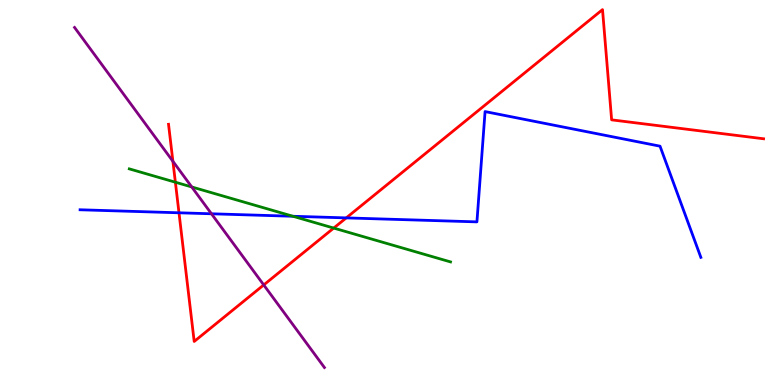[{'lines': ['blue', 'red'], 'intersections': [{'x': 2.31, 'y': 4.47}, {'x': 4.47, 'y': 4.34}]}, {'lines': ['green', 'red'], 'intersections': [{'x': 2.26, 'y': 5.27}, {'x': 4.31, 'y': 4.08}]}, {'lines': ['purple', 'red'], 'intersections': [{'x': 2.23, 'y': 5.81}, {'x': 3.4, 'y': 2.6}]}, {'lines': ['blue', 'green'], 'intersections': [{'x': 3.78, 'y': 4.38}]}, {'lines': ['blue', 'purple'], 'intersections': [{'x': 2.73, 'y': 4.45}]}, {'lines': ['green', 'purple'], 'intersections': [{'x': 2.47, 'y': 5.14}]}]